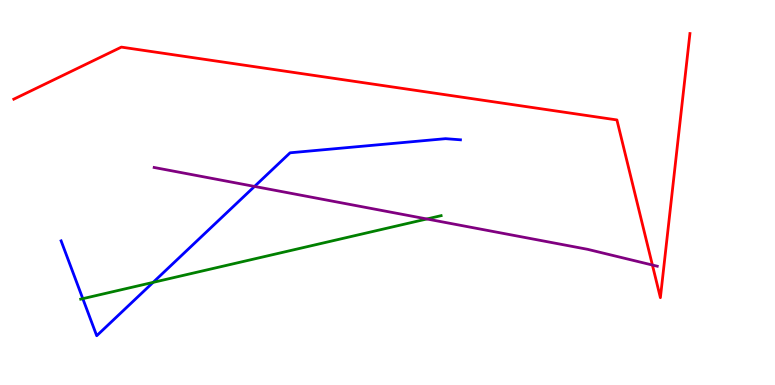[{'lines': ['blue', 'red'], 'intersections': []}, {'lines': ['green', 'red'], 'intersections': []}, {'lines': ['purple', 'red'], 'intersections': [{'x': 8.42, 'y': 3.12}]}, {'lines': ['blue', 'green'], 'intersections': [{'x': 1.07, 'y': 2.24}, {'x': 1.98, 'y': 2.67}]}, {'lines': ['blue', 'purple'], 'intersections': [{'x': 3.28, 'y': 5.16}]}, {'lines': ['green', 'purple'], 'intersections': [{'x': 5.51, 'y': 4.31}]}]